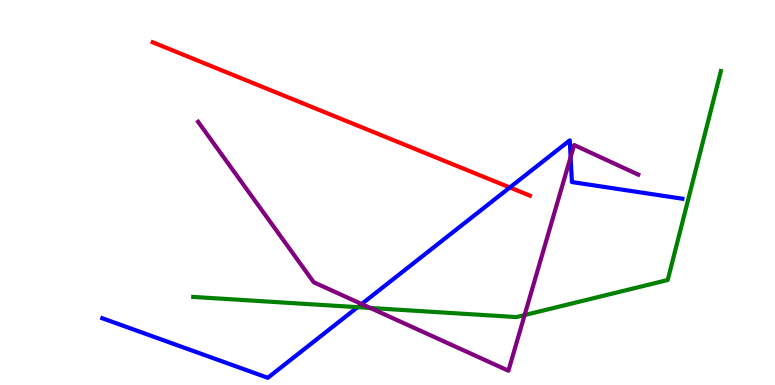[{'lines': ['blue', 'red'], 'intersections': [{'x': 6.58, 'y': 5.13}]}, {'lines': ['green', 'red'], 'intersections': []}, {'lines': ['purple', 'red'], 'intersections': []}, {'lines': ['blue', 'green'], 'intersections': [{'x': 4.61, 'y': 2.02}]}, {'lines': ['blue', 'purple'], 'intersections': [{'x': 4.67, 'y': 2.1}, {'x': 7.36, 'y': 5.92}]}, {'lines': ['green', 'purple'], 'intersections': [{'x': 4.78, 'y': 2.0}, {'x': 6.77, 'y': 1.82}]}]